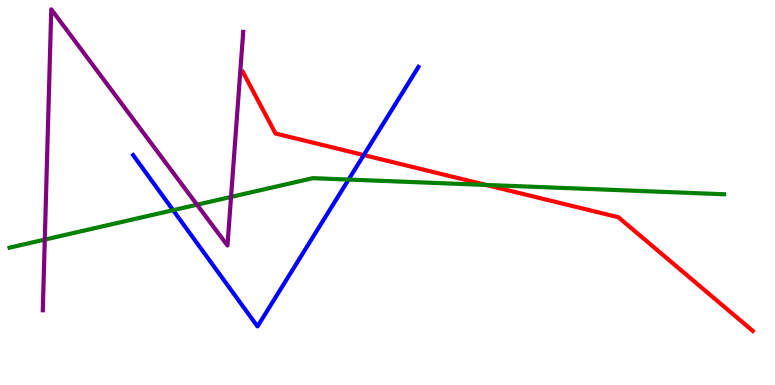[{'lines': ['blue', 'red'], 'intersections': [{'x': 4.69, 'y': 5.97}]}, {'lines': ['green', 'red'], 'intersections': [{'x': 6.27, 'y': 5.2}]}, {'lines': ['purple', 'red'], 'intersections': []}, {'lines': ['blue', 'green'], 'intersections': [{'x': 2.23, 'y': 4.54}, {'x': 4.5, 'y': 5.34}]}, {'lines': ['blue', 'purple'], 'intersections': []}, {'lines': ['green', 'purple'], 'intersections': [{'x': 0.578, 'y': 3.78}, {'x': 2.54, 'y': 4.68}, {'x': 2.98, 'y': 4.89}]}]